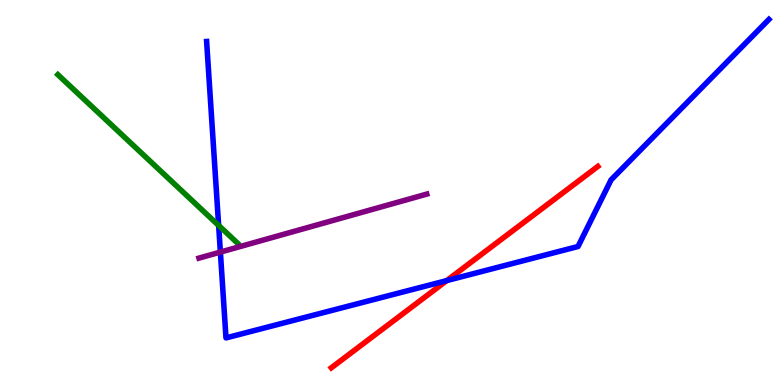[{'lines': ['blue', 'red'], 'intersections': [{'x': 5.76, 'y': 2.71}]}, {'lines': ['green', 'red'], 'intersections': []}, {'lines': ['purple', 'red'], 'intersections': []}, {'lines': ['blue', 'green'], 'intersections': [{'x': 2.82, 'y': 4.14}]}, {'lines': ['blue', 'purple'], 'intersections': [{'x': 2.84, 'y': 3.45}]}, {'lines': ['green', 'purple'], 'intersections': []}]